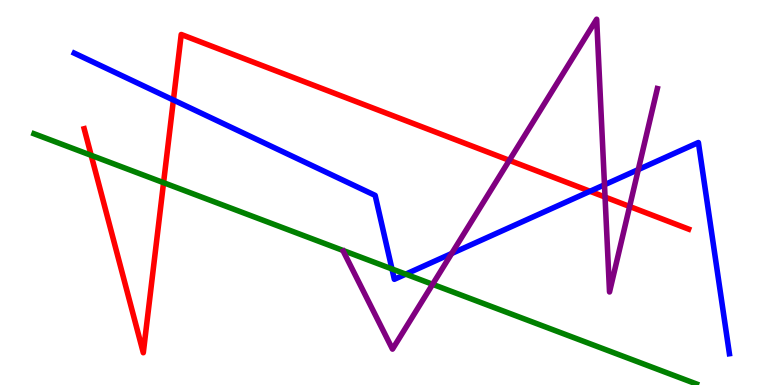[{'lines': ['blue', 'red'], 'intersections': [{'x': 2.24, 'y': 7.4}, {'x': 7.61, 'y': 5.03}]}, {'lines': ['green', 'red'], 'intersections': [{'x': 1.18, 'y': 5.97}, {'x': 2.11, 'y': 5.26}]}, {'lines': ['purple', 'red'], 'intersections': [{'x': 6.57, 'y': 5.84}, {'x': 7.81, 'y': 4.88}, {'x': 8.12, 'y': 4.64}]}, {'lines': ['blue', 'green'], 'intersections': [{'x': 5.06, 'y': 3.01}, {'x': 5.24, 'y': 2.88}]}, {'lines': ['blue', 'purple'], 'intersections': [{'x': 5.83, 'y': 3.42}, {'x': 7.8, 'y': 5.2}, {'x': 8.24, 'y': 5.6}]}, {'lines': ['green', 'purple'], 'intersections': [{'x': 5.58, 'y': 2.62}]}]